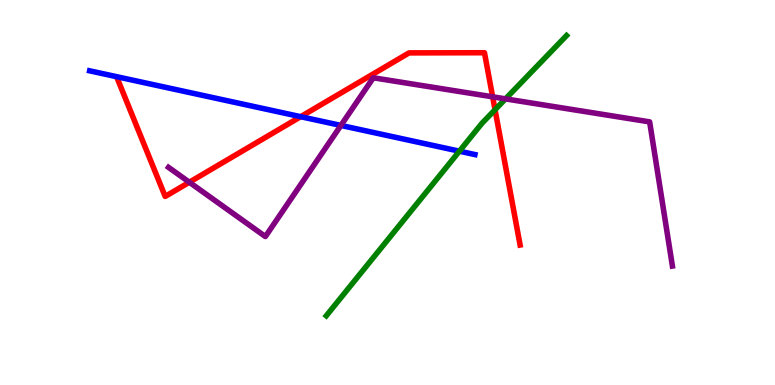[{'lines': ['blue', 'red'], 'intersections': [{'x': 3.88, 'y': 6.97}]}, {'lines': ['green', 'red'], 'intersections': [{'x': 6.39, 'y': 7.15}]}, {'lines': ['purple', 'red'], 'intersections': [{'x': 2.44, 'y': 5.27}, {'x': 6.36, 'y': 7.49}]}, {'lines': ['blue', 'green'], 'intersections': [{'x': 5.93, 'y': 6.07}]}, {'lines': ['blue', 'purple'], 'intersections': [{'x': 4.4, 'y': 6.74}]}, {'lines': ['green', 'purple'], 'intersections': [{'x': 6.52, 'y': 7.43}]}]